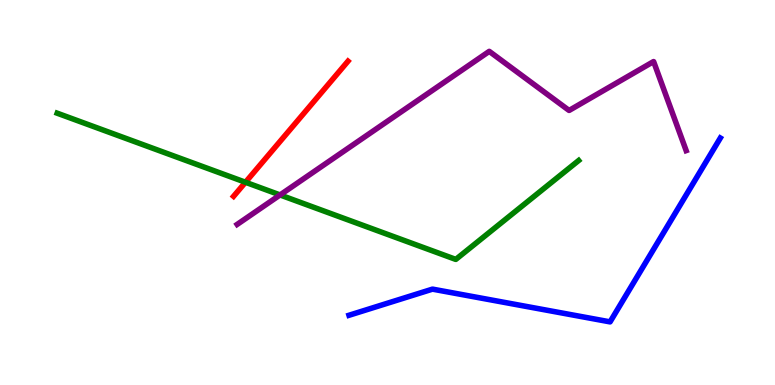[{'lines': ['blue', 'red'], 'intersections': []}, {'lines': ['green', 'red'], 'intersections': [{'x': 3.17, 'y': 5.27}]}, {'lines': ['purple', 'red'], 'intersections': []}, {'lines': ['blue', 'green'], 'intersections': []}, {'lines': ['blue', 'purple'], 'intersections': []}, {'lines': ['green', 'purple'], 'intersections': [{'x': 3.61, 'y': 4.94}]}]